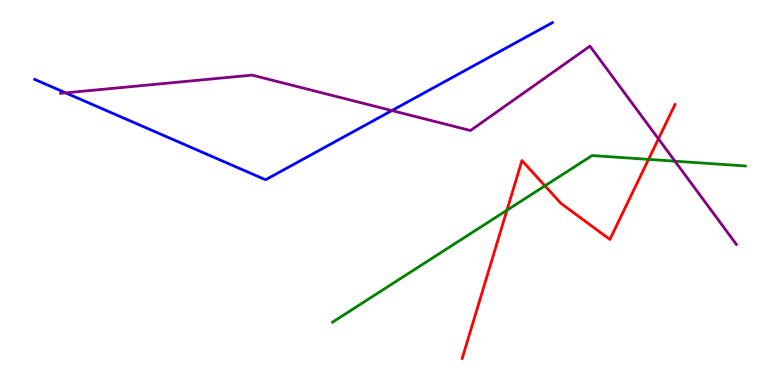[{'lines': ['blue', 'red'], 'intersections': []}, {'lines': ['green', 'red'], 'intersections': [{'x': 6.54, 'y': 4.54}, {'x': 7.03, 'y': 5.17}, {'x': 8.37, 'y': 5.86}]}, {'lines': ['purple', 'red'], 'intersections': [{'x': 8.5, 'y': 6.39}]}, {'lines': ['blue', 'green'], 'intersections': []}, {'lines': ['blue', 'purple'], 'intersections': [{'x': 0.847, 'y': 7.59}, {'x': 5.06, 'y': 7.13}]}, {'lines': ['green', 'purple'], 'intersections': [{'x': 8.71, 'y': 5.81}]}]